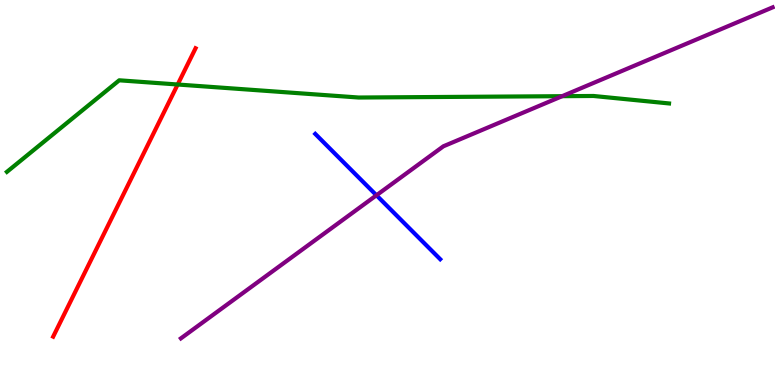[{'lines': ['blue', 'red'], 'intersections': []}, {'lines': ['green', 'red'], 'intersections': [{'x': 2.29, 'y': 7.81}]}, {'lines': ['purple', 'red'], 'intersections': []}, {'lines': ['blue', 'green'], 'intersections': []}, {'lines': ['blue', 'purple'], 'intersections': [{'x': 4.86, 'y': 4.93}]}, {'lines': ['green', 'purple'], 'intersections': [{'x': 7.25, 'y': 7.5}]}]